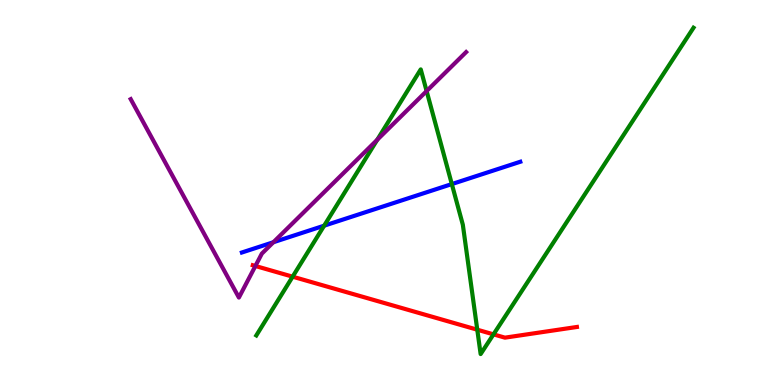[{'lines': ['blue', 'red'], 'intersections': []}, {'lines': ['green', 'red'], 'intersections': [{'x': 3.78, 'y': 2.81}, {'x': 6.16, 'y': 1.44}, {'x': 6.37, 'y': 1.32}]}, {'lines': ['purple', 'red'], 'intersections': [{'x': 3.3, 'y': 3.09}]}, {'lines': ['blue', 'green'], 'intersections': [{'x': 4.18, 'y': 4.14}, {'x': 5.83, 'y': 5.22}]}, {'lines': ['blue', 'purple'], 'intersections': [{'x': 3.53, 'y': 3.71}]}, {'lines': ['green', 'purple'], 'intersections': [{'x': 4.87, 'y': 6.37}, {'x': 5.5, 'y': 7.63}]}]